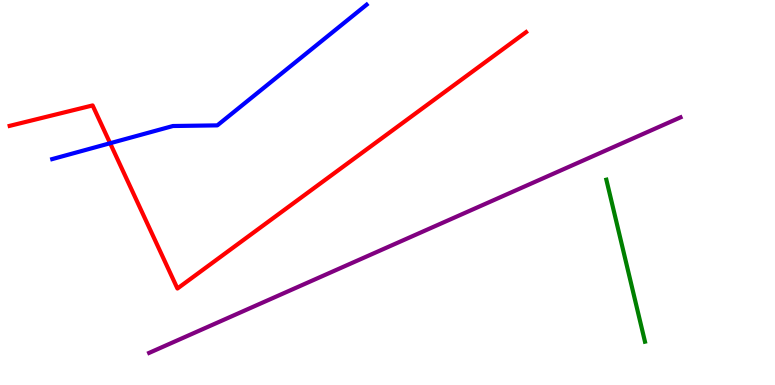[{'lines': ['blue', 'red'], 'intersections': [{'x': 1.42, 'y': 6.28}]}, {'lines': ['green', 'red'], 'intersections': []}, {'lines': ['purple', 'red'], 'intersections': []}, {'lines': ['blue', 'green'], 'intersections': []}, {'lines': ['blue', 'purple'], 'intersections': []}, {'lines': ['green', 'purple'], 'intersections': []}]